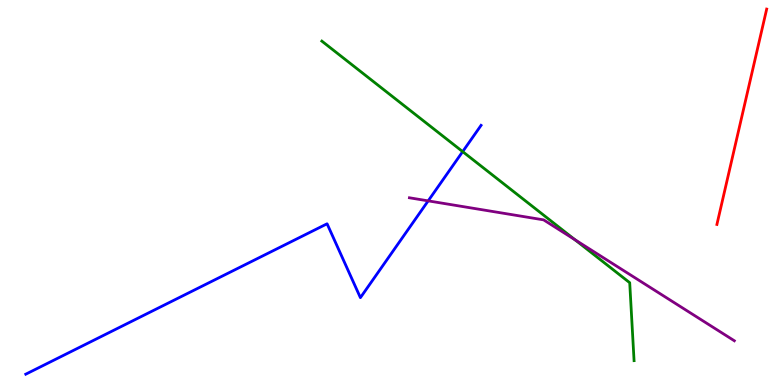[{'lines': ['blue', 'red'], 'intersections': []}, {'lines': ['green', 'red'], 'intersections': []}, {'lines': ['purple', 'red'], 'intersections': []}, {'lines': ['blue', 'green'], 'intersections': [{'x': 5.97, 'y': 6.06}]}, {'lines': ['blue', 'purple'], 'intersections': [{'x': 5.52, 'y': 4.78}]}, {'lines': ['green', 'purple'], 'intersections': [{'x': 7.42, 'y': 3.77}]}]